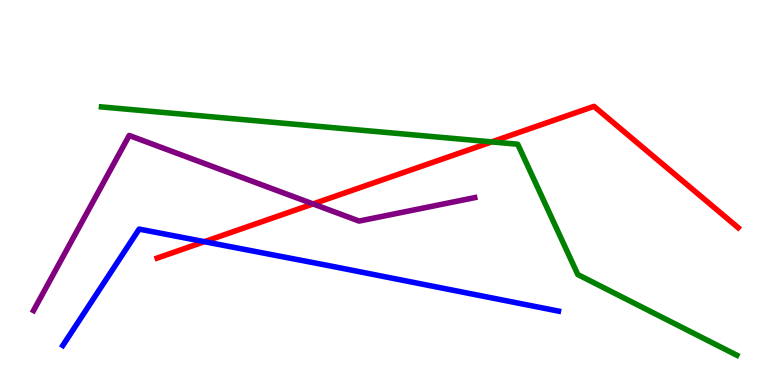[{'lines': ['blue', 'red'], 'intersections': [{'x': 2.64, 'y': 3.72}]}, {'lines': ['green', 'red'], 'intersections': [{'x': 6.34, 'y': 6.31}]}, {'lines': ['purple', 'red'], 'intersections': [{'x': 4.04, 'y': 4.7}]}, {'lines': ['blue', 'green'], 'intersections': []}, {'lines': ['blue', 'purple'], 'intersections': []}, {'lines': ['green', 'purple'], 'intersections': []}]